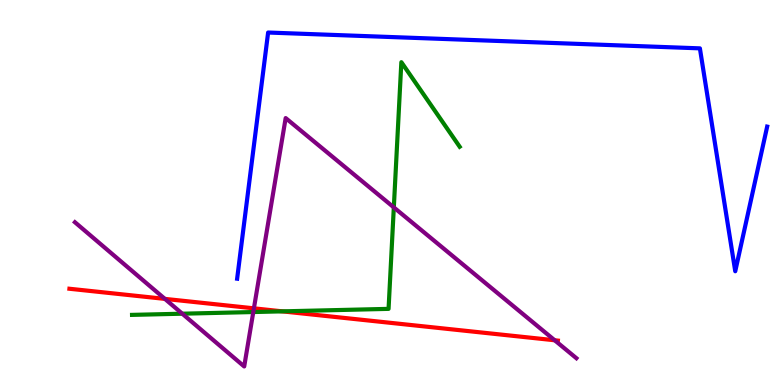[{'lines': ['blue', 'red'], 'intersections': []}, {'lines': ['green', 'red'], 'intersections': [{'x': 3.64, 'y': 1.91}]}, {'lines': ['purple', 'red'], 'intersections': [{'x': 2.13, 'y': 2.24}, {'x': 3.28, 'y': 1.99}, {'x': 7.16, 'y': 1.16}]}, {'lines': ['blue', 'green'], 'intersections': []}, {'lines': ['blue', 'purple'], 'intersections': []}, {'lines': ['green', 'purple'], 'intersections': [{'x': 2.35, 'y': 1.85}, {'x': 3.27, 'y': 1.9}, {'x': 5.08, 'y': 4.61}]}]